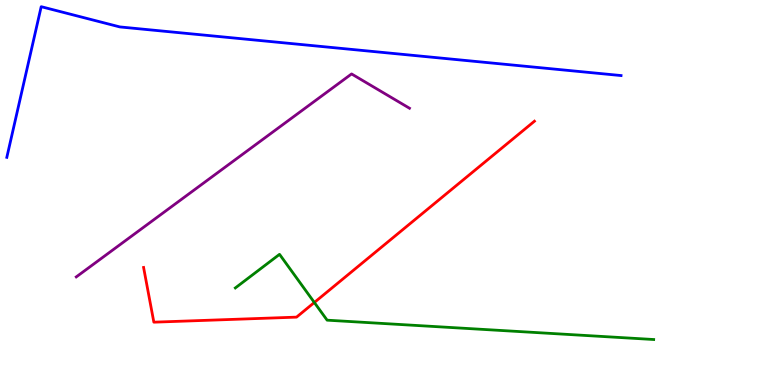[{'lines': ['blue', 'red'], 'intersections': []}, {'lines': ['green', 'red'], 'intersections': [{'x': 4.06, 'y': 2.14}]}, {'lines': ['purple', 'red'], 'intersections': []}, {'lines': ['blue', 'green'], 'intersections': []}, {'lines': ['blue', 'purple'], 'intersections': []}, {'lines': ['green', 'purple'], 'intersections': []}]